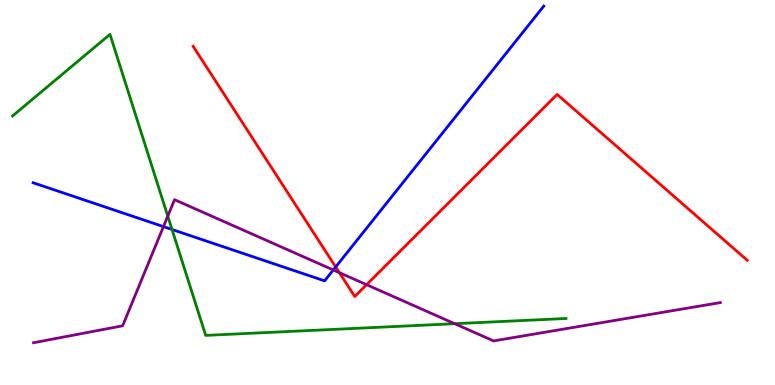[{'lines': ['blue', 'red'], 'intersections': [{'x': 4.33, 'y': 3.07}]}, {'lines': ['green', 'red'], 'intersections': []}, {'lines': ['purple', 'red'], 'intersections': [{'x': 4.38, 'y': 2.92}, {'x': 4.73, 'y': 2.61}]}, {'lines': ['blue', 'green'], 'intersections': [{'x': 2.22, 'y': 4.04}]}, {'lines': ['blue', 'purple'], 'intersections': [{'x': 2.11, 'y': 4.11}, {'x': 4.3, 'y': 2.99}]}, {'lines': ['green', 'purple'], 'intersections': [{'x': 2.16, 'y': 4.39}, {'x': 5.87, 'y': 1.59}]}]